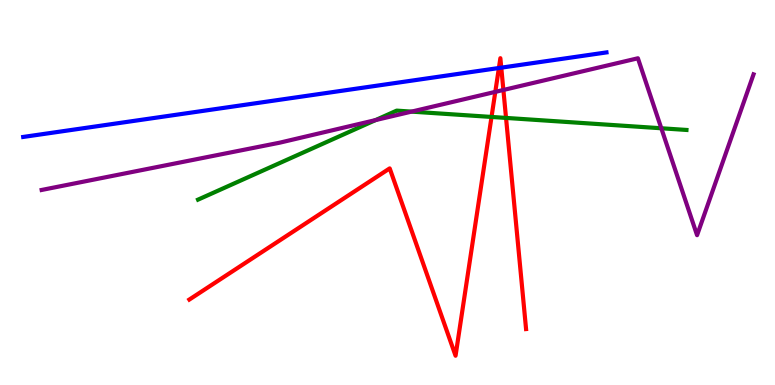[{'lines': ['blue', 'red'], 'intersections': [{'x': 6.44, 'y': 8.23}, {'x': 6.47, 'y': 8.24}]}, {'lines': ['green', 'red'], 'intersections': [{'x': 6.34, 'y': 6.96}, {'x': 6.53, 'y': 6.94}]}, {'lines': ['purple', 'red'], 'intersections': [{'x': 6.39, 'y': 7.61}, {'x': 6.5, 'y': 7.66}]}, {'lines': ['blue', 'green'], 'intersections': []}, {'lines': ['blue', 'purple'], 'intersections': []}, {'lines': ['green', 'purple'], 'intersections': [{'x': 4.85, 'y': 6.88}, {'x': 5.31, 'y': 7.1}, {'x': 8.53, 'y': 6.67}]}]